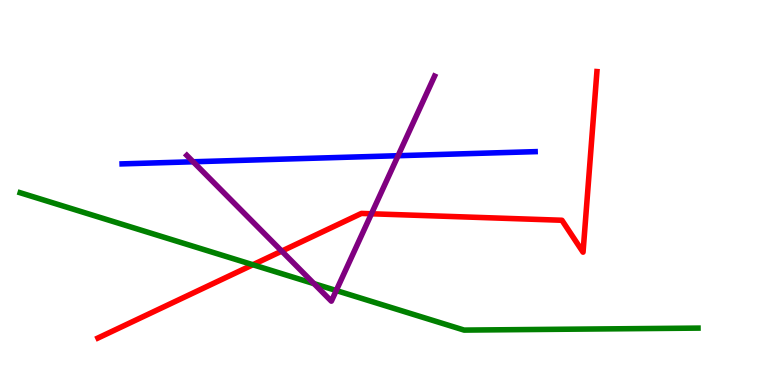[{'lines': ['blue', 'red'], 'intersections': []}, {'lines': ['green', 'red'], 'intersections': [{'x': 3.26, 'y': 3.12}]}, {'lines': ['purple', 'red'], 'intersections': [{'x': 3.64, 'y': 3.48}, {'x': 4.79, 'y': 4.45}]}, {'lines': ['blue', 'green'], 'intersections': []}, {'lines': ['blue', 'purple'], 'intersections': [{'x': 2.49, 'y': 5.8}, {'x': 5.14, 'y': 5.96}]}, {'lines': ['green', 'purple'], 'intersections': [{'x': 4.05, 'y': 2.63}, {'x': 4.34, 'y': 2.45}]}]